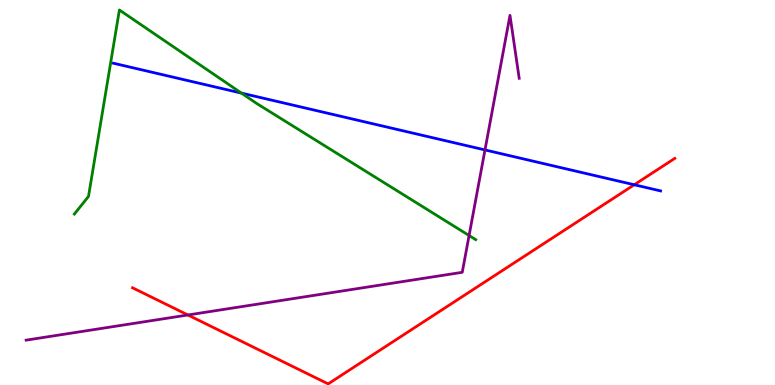[{'lines': ['blue', 'red'], 'intersections': [{'x': 8.18, 'y': 5.2}]}, {'lines': ['green', 'red'], 'intersections': []}, {'lines': ['purple', 'red'], 'intersections': [{'x': 2.42, 'y': 1.82}]}, {'lines': ['blue', 'green'], 'intersections': [{'x': 3.12, 'y': 7.58}]}, {'lines': ['blue', 'purple'], 'intersections': [{'x': 6.26, 'y': 6.11}]}, {'lines': ['green', 'purple'], 'intersections': [{'x': 6.05, 'y': 3.88}]}]